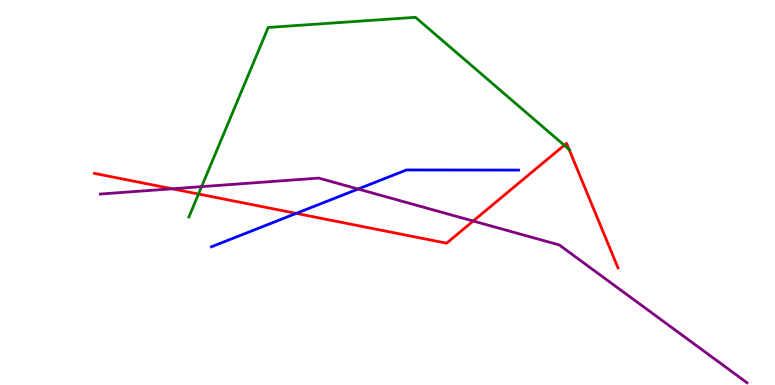[{'lines': ['blue', 'red'], 'intersections': [{'x': 3.82, 'y': 4.46}]}, {'lines': ['green', 'red'], 'intersections': [{'x': 2.56, 'y': 4.96}, {'x': 7.28, 'y': 6.23}, {'x': 7.34, 'y': 6.12}]}, {'lines': ['purple', 'red'], 'intersections': [{'x': 2.22, 'y': 5.1}, {'x': 6.11, 'y': 4.26}]}, {'lines': ['blue', 'green'], 'intersections': []}, {'lines': ['blue', 'purple'], 'intersections': [{'x': 4.62, 'y': 5.09}]}, {'lines': ['green', 'purple'], 'intersections': [{'x': 2.6, 'y': 5.15}]}]